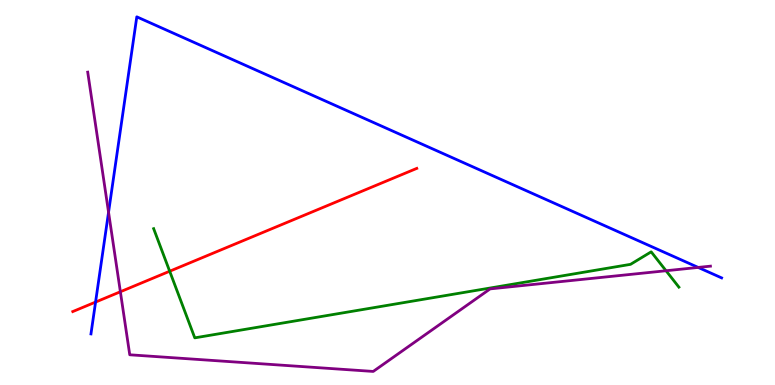[{'lines': ['blue', 'red'], 'intersections': [{'x': 1.23, 'y': 2.15}]}, {'lines': ['green', 'red'], 'intersections': [{'x': 2.19, 'y': 2.96}]}, {'lines': ['purple', 'red'], 'intersections': [{'x': 1.55, 'y': 2.42}]}, {'lines': ['blue', 'green'], 'intersections': []}, {'lines': ['blue', 'purple'], 'intersections': [{'x': 1.4, 'y': 4.49}, {'x': 9.01, 'y': 3.05}]}, {'lines': ['green', 'purple'], 'intersections': [{'x': 8.59, 'y': 2.97}]}]